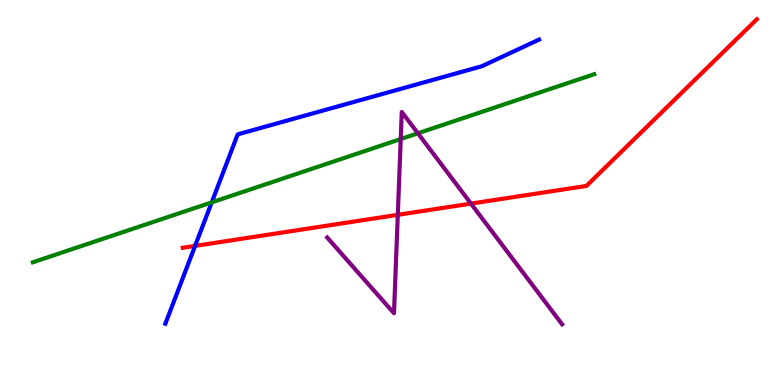[{'lines': ['blue', 'red'], 'intersections': [{'x': 2.52, 'y': 3.61}]}, {'lines': ['green', 'red'], 'intersections': []}, {'lines': ['purple', 'red'], 'intersections': [{'x': 5.13, 'y': 4.42}, {'x': 6.08, 'y': 4.71}]}, {'lines': ['blue', 'green'], 'intersections': [{'x': 2.73, 'y': 4.74}]}, {'lines': ['blue', 'purple'], 'intersections': []}, {'lines': ['green', 'purple'], 'intersections': [{'x': 5.17, 'y': 6.39}, {'x': 5.39, 'y': 6.54}]}]